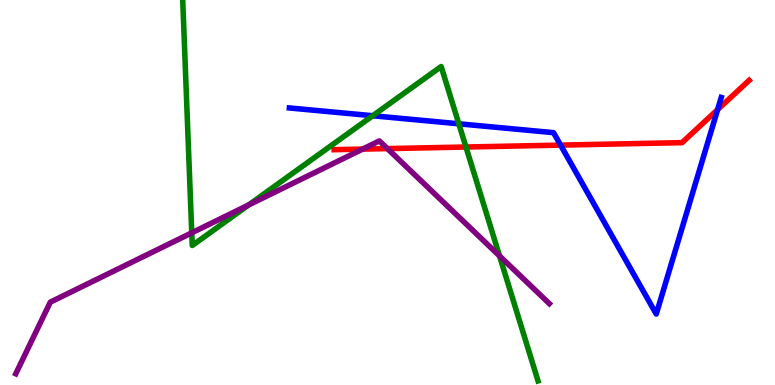[{'lines': ['blue', 'red'], 'intersections': [{'x': 7.23, 'y': 6.23}, {'x': 9.26, 'y': 7.15}]}, {'lines': ['green', 'red'], 'intersections': [{'x': 6.01, 'y': 6.18}]}, {'lines': ['purple', 'red'], 'intersections': [{'x': 4.68, 'y': 6.13}, {'x': 5.0, 'y': 6.14}]}, {'lines': ['blue', 'green'], 'intersections': [{'x': 4.81, 'y': 6.99}, {'x': 5.92, 'y': 6.78}]}, {'lines': ['blue', 'purple'], 'intersections': []}, {'lines': ['green', 'purple'], 'intersections': [{'x': 2.47, 'y': 3.95}, {'x': 3.21, 'y': 4.68}, {'x': 6.45, 'y': 3.35}]}]